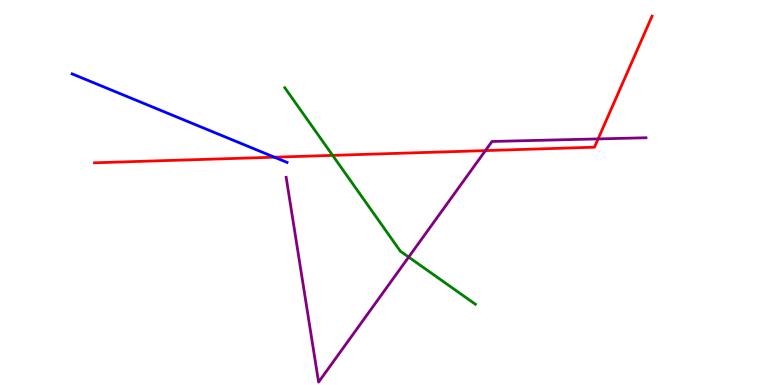[{'lines': ['blue', 'red'], 'intersections': [{'x': 3.54, 'y': 5.92}]}, {'lines': ['green', 'red'], 'intersections': [{'x': 4.29, 'y': 5.96}]}, {'lines': ['purple', 'red'], 'intersections': [{'x': 6.26, 'y': 6.09}, {'x': 7.72, 'y': 6.39}]}, {'lines': ['blue', 'green'], 'intersections': []}, {'lines': ['blue', 'purple'], 'intersections': []}, {'lines': ['green', 'purple'], 'intersections': [{'x': 5.27, 'y': 3.32}]}]